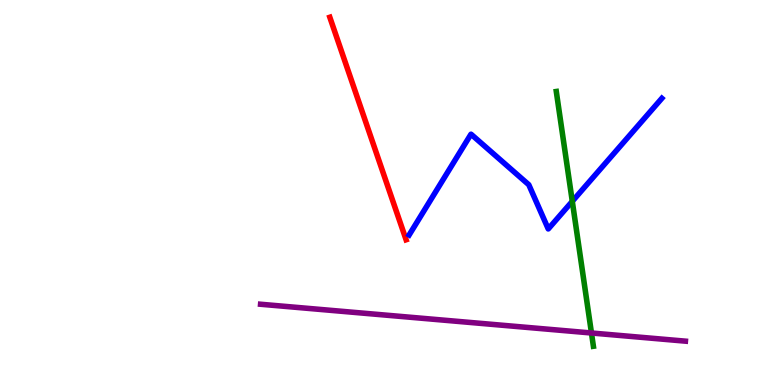[{'lines': ['blue', 'red'], 'intersections': []}, {'lines': ['green', 'red'], 'intersections': []}, {'lines': ['purple', 'red'], 'intersections': []}, {'lines': ['blue', 'green'], 'intersections': [{'x': 7.38, 'y': 4.77}]}, {'lines': ['blue', 'purple'], 'intersections': []}, {'lines': ['green', 'purple'], 'intersections': [{'x': 7.63, 'y': 1.35}]}]